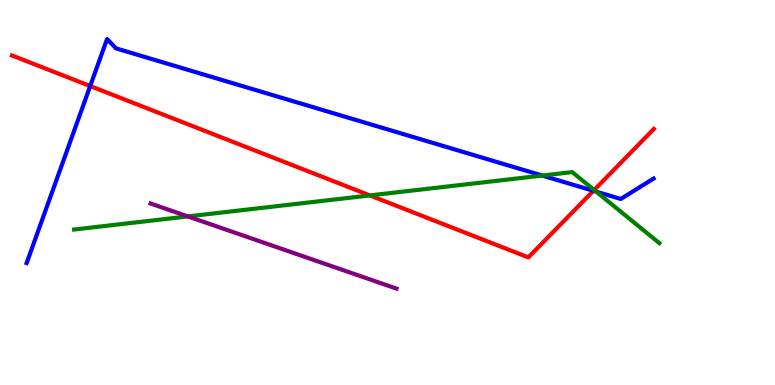[{'lines': ['blue', 'red'], 'intersections': [{'x': 1.16, 'y': 7.76}, {'x': 7.66, 'y': 5.04}]}, {'lines': ['green', 'red'], 'intersections': [{'x': 4.77, 'y': 4.92}, {'x': 7.67, 'y': 5.06}]}, {'lines': ['purple', 'red'], 'intersections': []}, {'lines': ['blue', 'green'], 'intersections': [{'x': 7.0, 'y': 5.44}, {'x': 7.69, 'y': 5.02}]}, {'lines': ['blue', 'purple'], 'intersections': []}, {'lines': ['green', 'purple'], 'intersections': [{'x': 2.42, 'y': 4.38}]}]